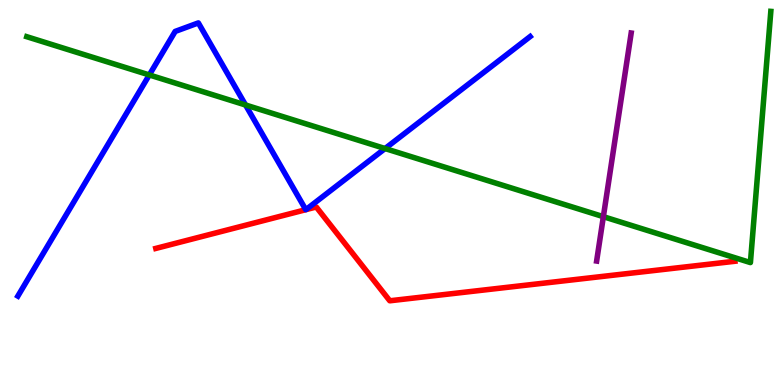[{'lines': ['blue', 'red'], 'intersections': [{'x': 3.95, 'y': 4.55}, {'x': 3.95, 'y': 4.55}]}, {'lines': ['green', 'red'], 'intersections': []}, {'lines': ['purple', 'red'], 'intersections': []}, {'lines': ['blue', 'green'], 'intersections': [{'x': 1.93, 'y': 8.05}, {'x': 3.17, 'y': 7.27}, {'x': 4.97, 'y': 6.14}]}, {'lines': ['blue', 'purple'], 'intersections': []}, {'lines': ['green', 'purple'], 'intersections': [{'x': 7.79, 'y': 4.37}]}]